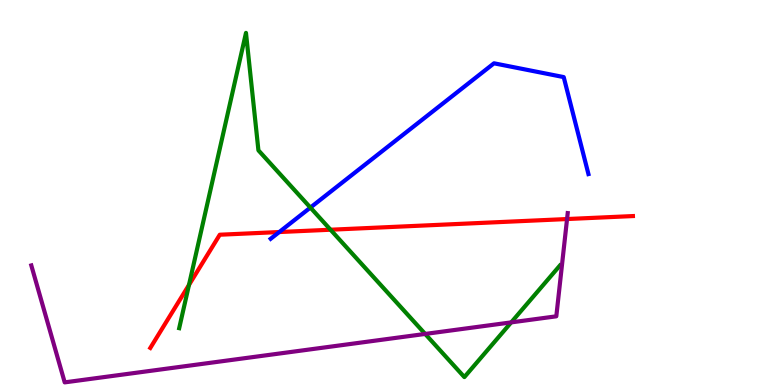[{'lines': ['blue', 'red'], 'intersections': [{'x': 3.6, 'y': 3.97}]}, {'lines': ['green', 'red'], 'intersections': [{'x': 2.44, 'y': 2.6}, {'x': 4.26, 'y': 4.03}]}, {'lines': ['purple', 'red'], 'intersections': [{'x': 7.32, 'y': 4.31}]}, {'lines': ['blue', 'green'], 'intersections': [{'x': 4.01, 'y': 4.61}]}, {'lines': ['blue', 'purple'], 'intersections': []}, {'lines': ['green', 'purple'], 'intersections': [{'x': 5.49, 'y': 1.33}, {'x': 6.6, 'y': 1.63}]}]